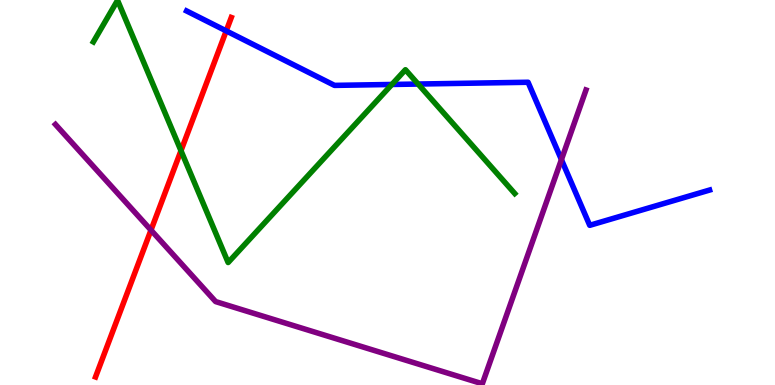[{'lines': ['blue', 'red'], 'intersections': [{'x': 2.92, 'y': 9.2}]}, {'lines': ['green', 'red'], 'intersections': [{'x': 2.34, 'y': 6.09}]}, {'lines': ['purple', 'red'], 'intersections': [{'x': 1.95, 'y': 4.02}]}, {'lines': ['blue', 'green'], 'intersections': [{'x': 5.06, 'y': 7.81}, {'x': 5.39, 'y': 7.82}]}, {'lines': ['blue', 'purple'], 'intersections': [{'x': 7.24, 'y': 5.85}]}, {'lines': ['green', 'purple'], 'intersections': []}]